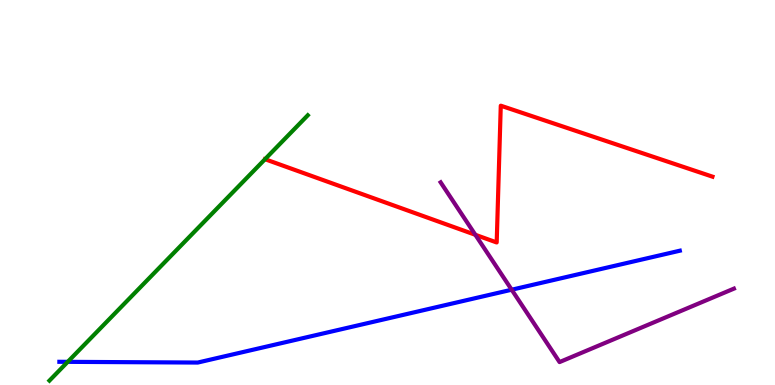[{'lines': ['blue', 'red'], 'intersections': []}, {'lines': ['green', 'red'], 'intersections': [{'x': 3.42, 'y': 5.86}]}, {'lines': ['purple', 'red'], 'intersections': [{'x': 6.13, 'y': 3.9}]}, {'lines': ['blue', 'green'], 'intersections': [{'x': 0.874, 'y': 0.601}]}, {'lines': ['blue', 'purple'], 'intersections': [{'x': 6.6, 'y': 2.47}]}, {'lines': ['green', 'purple'], 'intersections': []}]